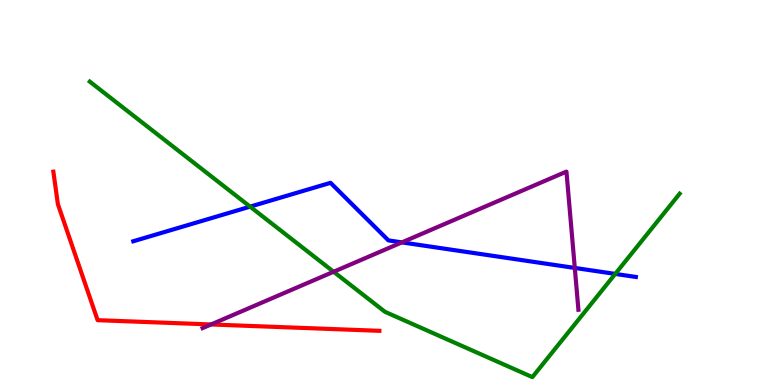[{'lines': ['blue', 'red'], 'intersections': []}, {'lines': ['green', 'red'], 'intersections': []}, {'lines': ['purple', 'red'], 'intersections': [{'x': 2.72, 'y': 1.57}]}, {'lines': ['blue', 'green'], 'intersections': [{'x': 3.23, 'y': 4.63}, {'x': 7.94, 'y': 2.89}]}, {'lines': ['blue', 'purple'], 'intersections': [{'x': 5.19, 'y': 3.7}, {'x': 7.42, 'y': 3.04}]}, {'lines': ['green', 'purple'], 'intersections': [{'x': 4.3, 'y': 2.94}]}]